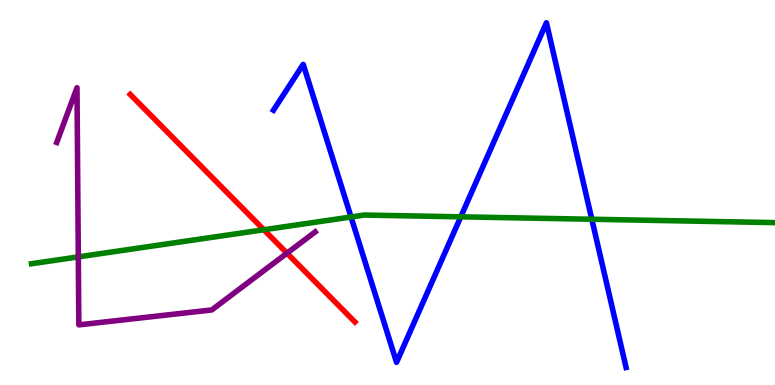[{'lines': ['blue', 'red'], 'intersections': []}, {'lines': ['green', 'red'], 'intersections': [{'x': 3.4, 'y': 4.03}]}, {'lines': ['purple', 'red'], 'intersections': [{'x': 3.7, 'y': 3.42}]}, {'lines': ['blue', 'green'], 'intersections': [{'x': 4.53, 'y': 4.36}, {'x': 5.95, 'y': 4.37}, {'x': 7.64, 'y': 4.31}]}, {'lines': ['blue', 'purple'], 'intersections': []}, {'lines': ['green', 'purple'], 'intersections': [{'x': 1.01, 'y': 3.33}]}]